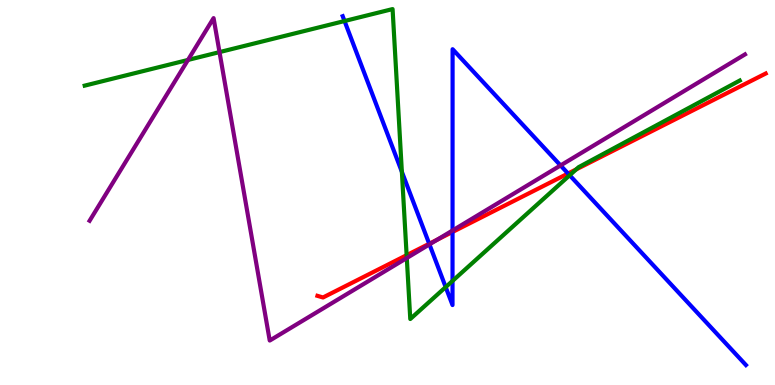[{'lines': ['blue', 'red'], 'intersections': [{'x': 5.54, 'y': 3.67}, {'x': 5.84, 'y': 3.98}, {'x': 7.33, 'y': 5.49}]}, {'lines': ['green', 'red'], 'intersections': [{'x': 5.25, 'y': 3.37}, {'x': 7.43, 'y': 5.6}]}, {'lines': ['purple', 'red'], 'intersections': [{'x': 5.64, 'y': 3.77}]}, {'lines': ['blue', 'green'], 'intersections': [{'x': 4.45, 'y': 9.45}, {'x': 5.19, 'y': 5.54}, {'x': 5.75, 'y': 2.54}, {'x': 5.84, 'y': 2.7}, {'x': 7.35, 'y': 5.45}]}, {'lines': ['blue', 'purple'], 'intersections': [{'x': 5.54, 'y': 3.65}, {'x': 5.84, 'y': 4.01}, {'x': 7.23, 'y': 5.7}]}, {'lines': ['green', 'purple'], 'intersections': [{'x': 2.43, 'y': 8.44}, {'x': 2.83, 'y': 8.65}, {'x': 5.25, 'y': 3.3}]}]